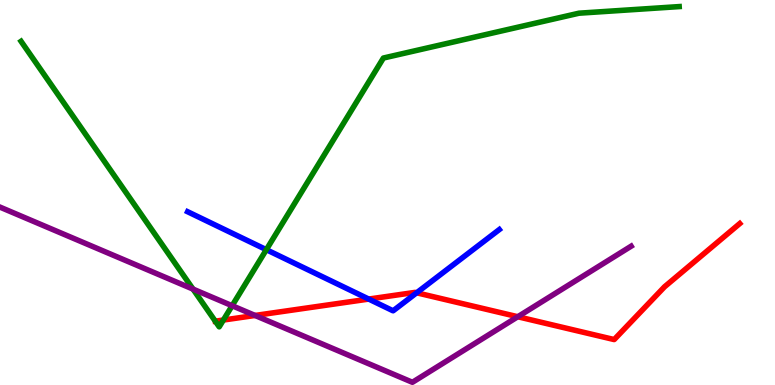[{'lines': ['blue', 'red'], 'intersections': [{'x': 4.76, 'y': 2.23}, {'x': 5.38, 'y': 2.4}]}, {'lines': ['green', 'red'], 'intersections': [{'x': 2.78, 'y': 1.66}, {'x': 2.88, 'y': 1.69}]}, {'lines': ['purple', 'red'], 'intersections': [{'x': 3.29, 'y': 1.81}, {'x': 6.68, 'y': 1.77}]}, {'lines': ['blue', 'green'], 'intersections': [{'x': 3.44, 'y': 3.51}]}, {'lines': ['blue', 'purple'], 'intersections': []}, {'lines': ['green', 'purple'], 'intersections': [{'x': 2.49, 'y': 2.49}, {'x': 3.0, 'y': 2.06}]}]